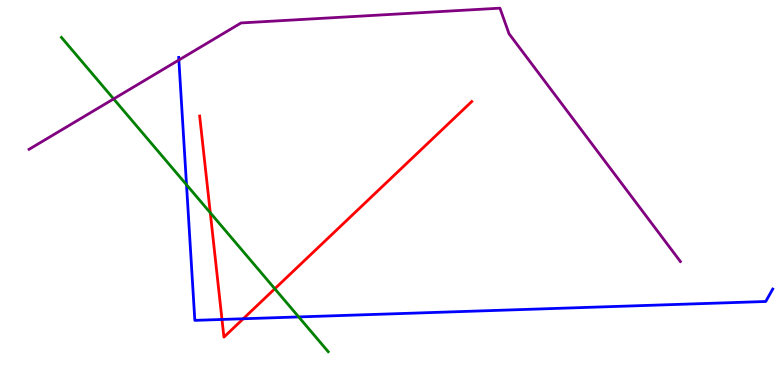[{'lines': ['blue', 'red'], 'intersections': [{'x': 2.86, 'y': 1.7}, {'x': 3.14, 'y': 1.72}]}, {'lines': ['green', 'red'], 'intersections': [{'x': 2.71, 'y': 4.47}, {'x': 3.55, 'y': 2.5}]}, {'lines': ['purple', 'red'], 'intersections': []}, {'lines': ['blue', 'green'], 'intersections': [{'x': 2.41, 'y': 5.2}, {'x': 3.85, 'y': 1.77}]}, {'lines': ['blue', 'purple'], 'intersections': [{'x': 2.31, 'y': 8.44}]}, {'lines': ['green', 'purple'], 'intersections': [{'x': 1.47, 'y': 7.43}]}]